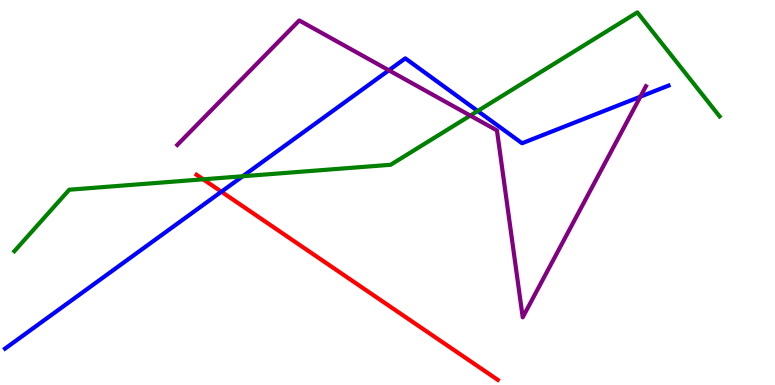[{'lines': ['blue', 'red'], 'intersections': [{'x': 2.86, 'y': 5.02}]}, {'lines': ['green', 'red'], 'intersections': [{'x': 2.62, 'y': 5.34}]}, {'lines': ['purple', 'red'], 'intersections': []}, {'lines': ['blue', 'green'], 'intersections': [{'x': 3.13, 'y': 5.42}, {'x': 6.16, 'y': 7.12}]}, {'lines': ['blue', 'purple'], 'intersections': [{'x': 5.02, 'y': 8.17}, {'x': 8.26, 'y': 7.49}]}, {'lines': ['green', 'purple'], 'intersections': [{'x': 6.07, 'y': 7.0}]}]